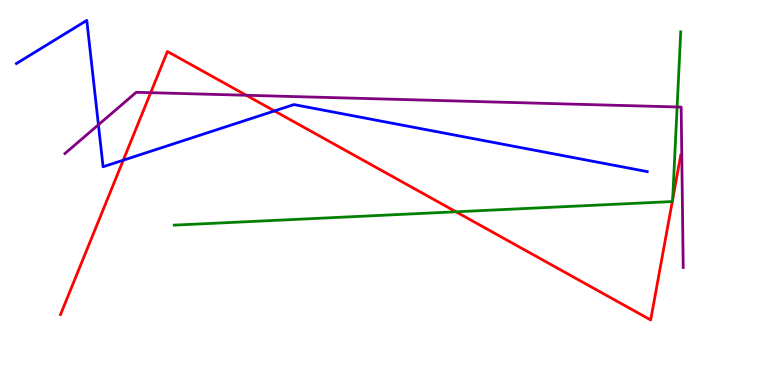[{'lines': ['blue', 'red'], 'intersections': [{'x': 1.59, 'y': 5.84}, {'x': 3.54, 'y': 7.12}]}, {'lines': ['green', 'red'], 'intersections': [{'x': 5.88, 'y': 4.5}, {'x': 8.67, 'y': 4.77}, {'x': 8.68, 'y': 4.82}]}, {'lines': ['purple', 'red'], 'intersections': [{'x': 1.94, 'y': 7.59}, {'x': 3.18, 'y': 7.53}]}, {'lines': ['blue', 'green'], 'intersections': []}, {'lines': ['blue', 'purple'], 'intersections': [{'x': 1.27, 'y': 6.76}]}, {'lines': ['green', 'purple'], 'intersections': [{'x': 8.74, 'y': 7.22}]}]